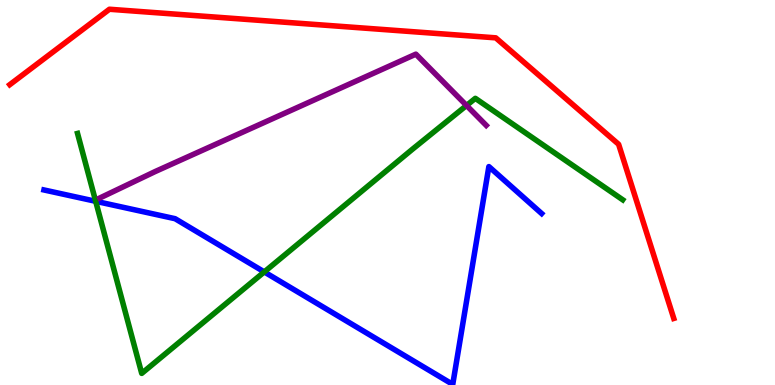[{'lines': ['blue', 'red'], 'intersections': []}, {'lines': ['green', 'red'], 'intersections': []}, {'lines': ['purple', 'red'], 'intersections': []}, {'lines': ['blue', 'green'], 'intersections': [{'x': 1.23, 'y': 4.77}, {'x': 3.41, 'y': 2.94}]}, {'lines': ['blue', 'purple'], 'intersections': []}, {'lines': ['green', 'purple'], 'intersections': [{'x': 6.02, 'y': 7.26}]}]